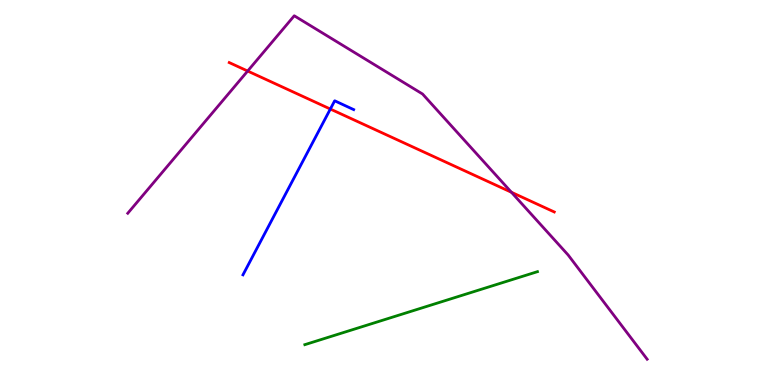[{'lines': ['blue', 'red'], 'intersections': [{'x': 4.26, 'y': 7.17}]}, {'lines': ['green', 'red'], 'intersections': []}, {'lines': ['purple', 'red'], 'intersections': [{'x': 3.2, 'y': 8.15}, {'x': 6.6, 'y': 5.01}]}, {'lines': ['blue', 'green'], 'intersections': []}, {'lines': ['blue', 'purple'], 'intersections': []}, {'lines': ['green', 'purple'], 'intersections': []}]